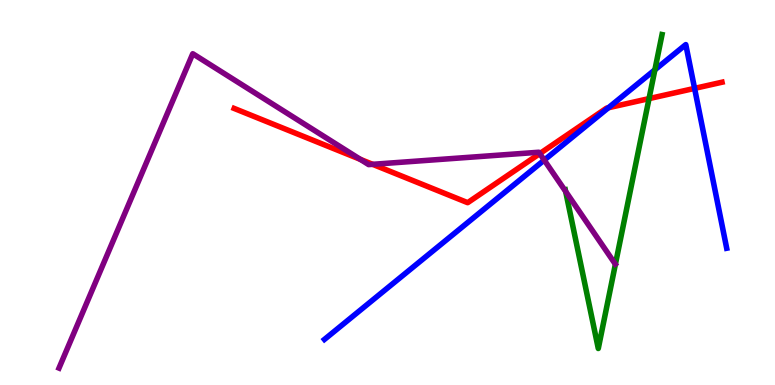[{'lines': ['blue', 'red'], 'intersections': [{'x': 7.85, 'y': 7.2}, {'x': 8.96, 'y': 7.7}]}, {'lines': ['green', 'red'], 'intersections': [{'x': 8.37, 'y': 7.44}]}, {'lines': ['purple', 'red'], 'intersections': [{'x': 4.65, 'y': 5.86}, {'x': 4.81, 'y': 5.73}, {'x': 6.97, 'y': 6.01}]}, {'lines': ['blue', 'green'], 'intersections': [{'x': 8.45, 'y': 8.19}]}, {'lines': ['blue', 'purple'], 'intersections': [{'x': 7.02, 'y': 5.84}]}, {'lines': ['green', 'purple'], 'intersections': [{'x': 7.3, 'y': 5.03}]}]